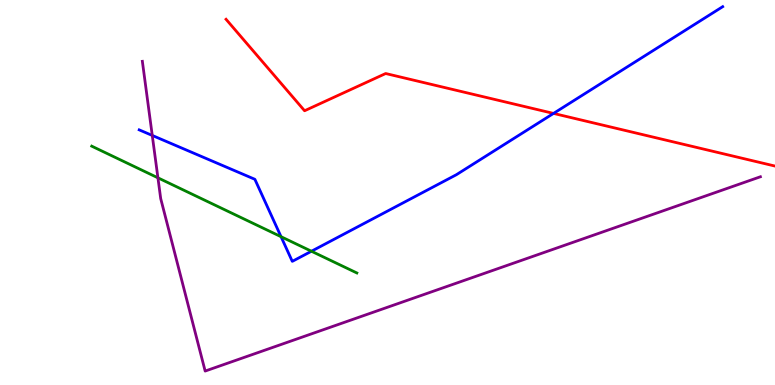[{'lines': ['blue', 'red'], 'intersections': [{'x': 7.14, 'y': 7.05}]}, {'lines': ['green', 'red'], 'intersections': []}, {'lines': ['purple', 'red'], 'intersections': []}, {'lines': ['blue', 'green'], 'intersections': [{'x': 3.63, 'y': 3.85}, {'x': 4.02, 'y': 3.47}]}, {'lines': ['blue', 'purple'], 'intersections': [{'x': 1.96, 'y': 6.48}]}, {'lines': ['green', 'purple'], 'intersections': [{'x': 2.04, 'y': 5.38}]}]